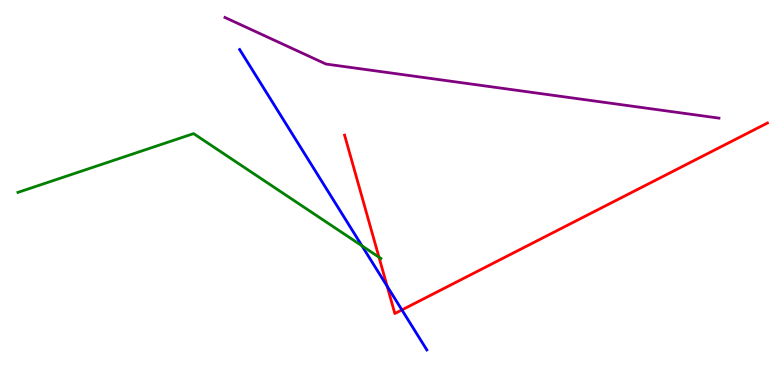[{'lines': ['blue', 'red'], 'intersections': [{'x': 5.0, 'y': 2.56}, {'x': 5.19, 'y': 1.95}]}, {'lines': ['green', 'red'], 'intersections': [{'x': 4.89, 'y': 3.32}]}, {'lines': ['purple', 'red'], 'intersections': []}, {'lines': ['blue', 'green'], 'intersections': [{'x': 4.67, 'y': 3.61}]}, {'lines': ['blue', 'purple'], 'intersections': []}, {'lines': ['green', 'purple'], 'intersections': []}]